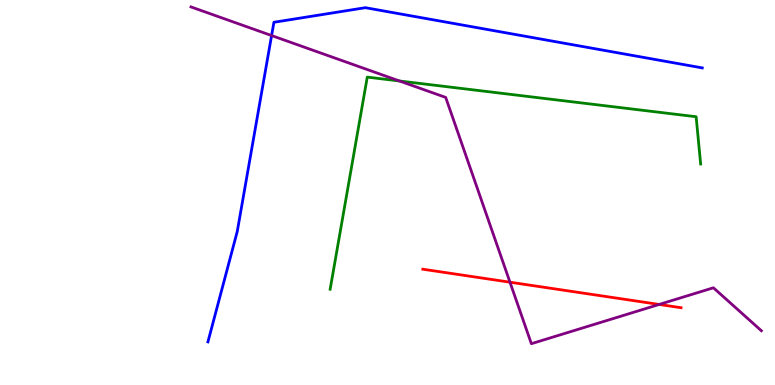[{'lines': ['blue', 'red'], 'intersections': []}, {'lines': ['green', 'red'], 'intersections': []}, {'lines': ['purple', 'red'], 'intersections': [{'x': 6.58, 'y': 2.67}, {'x': 8.51, 'y': 2.09}]}, {'lines': ['blue', 'green'], 'intersections': []}, {'lines': ['blue', 'purple'], 'intersections': [{'x': 3.5, 'y': 9.08}]}, {'lines': ['green', 'purple'], 'intersections': [{'x': 5.15, 'y': 7.9}]}]